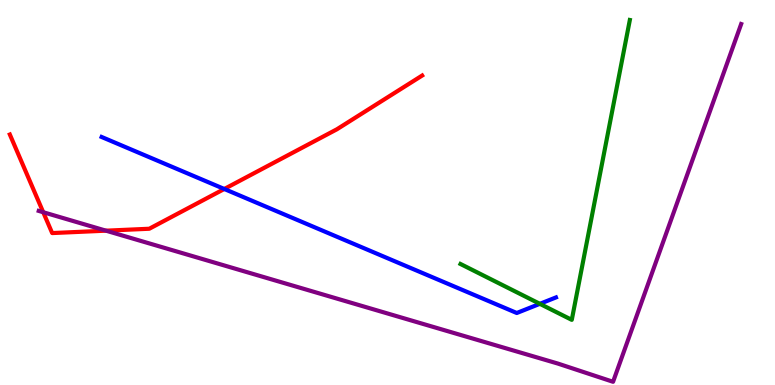[{'lines': ['blue', 'red'], 'intersections': [{'x': 2.89, 'y': 5.09}]}, {'lines': ['green', 'red'], 'intersections': []}, {'lines': ['purple', 'red'], 'intersections': [{'x': 0.558, 'y': 4.49}, {'x': 1.37, 'y': 4.01}]}, {'lines': ['blue', 'green'], 'intersections': [{'x': 6.97, 'y': 2.11}]}, {'lines': ['blue', 'purple'], 'intersections': []}, {'lines': ['green', 'purple'], 'intersections': []}]